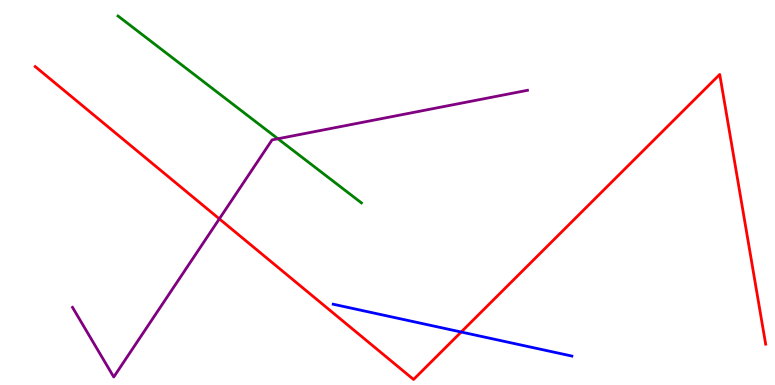[{'lines': ['blue', 'red'], 'intersections': [{'x': 5.95, 'y': 1.38}]}, {'lines': ['green', 'red'], 'intersections': []}, {'lines': ['purple', 'red'], 'intersections': [{'x': 2.83, 'y': 4.32}]}, {'lines': ['blue', 'green'], 'intersections': []}, {'lines': ['blue', 'purple'], 'intersections': []}, {'lines': ['green', 'purple'], 'intersections': [{'x': 3.59, 'y': 6.4}]}]